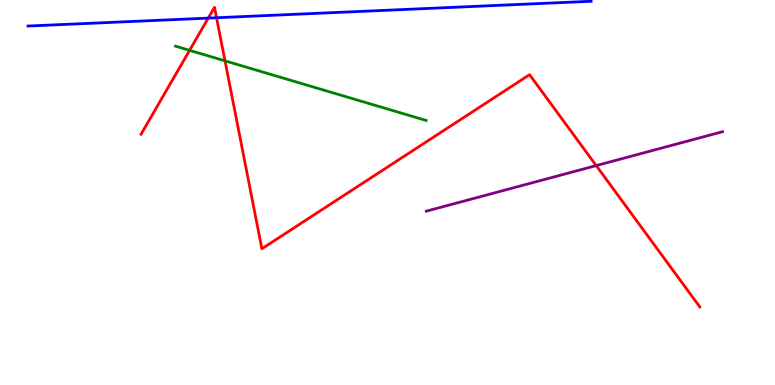[{'lines': ['blue', 'red'], 'intersections': [{'x': 2.69, 'y': 9.53}, {'x': 2.79, 'y': 9.54}]}, {'lines': ['green', 'red'], 'intersections': [{'x': 2.45, 'y': 8.69}, {'x': 2.9, 'y': 8.42}]}, {'lines': ['purple', 'red'], 'intersections': [{'x': 7.69, 'y': 5.7}]}, {'lines': ['blue', 'green'], 'intersections': []}, {'lines': ['blue', 'purple'], 'intersections': []}, {'lines': ['green', 'purple'], 'intersections': []}]